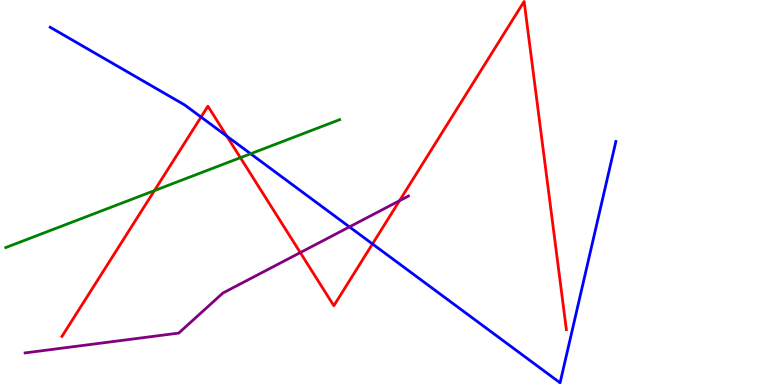[{'lines': ['blue', 'red'], 'intersections': [{'x': 2.59, 'y': 6.96}, {'x': 2.93, 'y': 6.46}, {'x': 4.81, 'y': 3.66}]}, {'lines': ['green', 'red'], 'intersections': [{'x': 1.99, 'y': 5.05}, {'x': 3.1, 'y': 5.9}]}, {'lines': ['purple', 'red'], 'intersections': [{'x': 3.87, 'y': 3.44}, {'x': 5.15, 'y': 4.79}]}, {'lines': ['blue', 'green'], 'intersections': [{'x': 3.23, 'y': 6.01}]}, {'lines': ['blue', 'purple'], 'intersections': [{'x': 4.51, 'y': 4.11}]}, {'lines': ['green', 'purple'], 'intersections': []}]